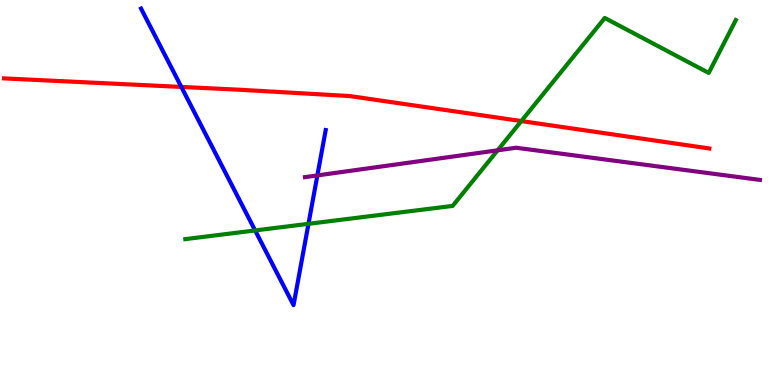[{'lines': ['blue', 'red'], 'intersections': [{'x': 2.34, 'y': 7.74}]}, {'lines': ['green', 'red'], 'intersections': [{'x': 6.73, 'y': 6.86}]}, {'lines': ['purple', 'red'], 'intersections': []}, {'lines': ['blue', 'green'], 'intersections': [{'x': 3.29, 'y': 4.01}, {'x': 3.98, 'y': 4.19}]}, {'lines': ['blue', 'purple'], 'intersections': [{'x': 4.1, 'y': 5.44}]}, {'lines': ['green', 'purple'], 'intersections': [{'x': 6.42, 'y': 6.1}]}]